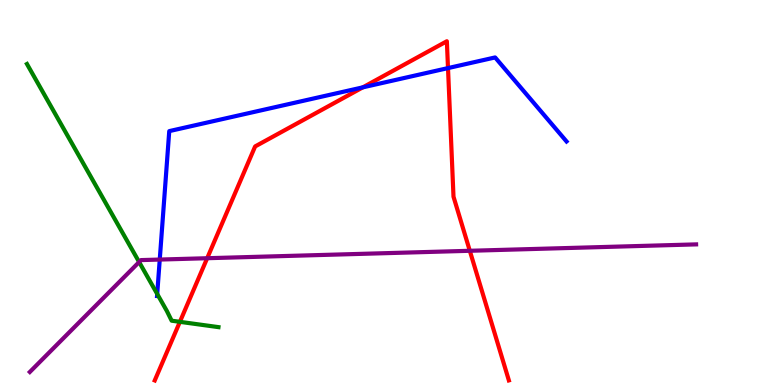[{'lines': ['blue', 'red'], 'intersections': [{'x': 4.68, 'y': 7.73}, {'x': 5.78, 'y': 8.23}]}, {'lines': ['green', 'red'], 'intersections': [{'x': 2.32, 'y': 1.64}]}, {'lines': ['purple', 'red'], 'intersections': [{'x': 2.67, 'y': 3.29}, {'x': 6.06, 'y': 3.49}]}, {'lines': ['blue', 'green'], 'intersections': [{'x': 2.03, 'y': 2.36}]}, {'lines': ['blue', 'purple'], 'intersections': [{'x': 2.06, 'y': 3.26}]}, {'lines': ['green', 'purple'], 'intersections': [{'x': 1.8, 'y': 3.19}]}]